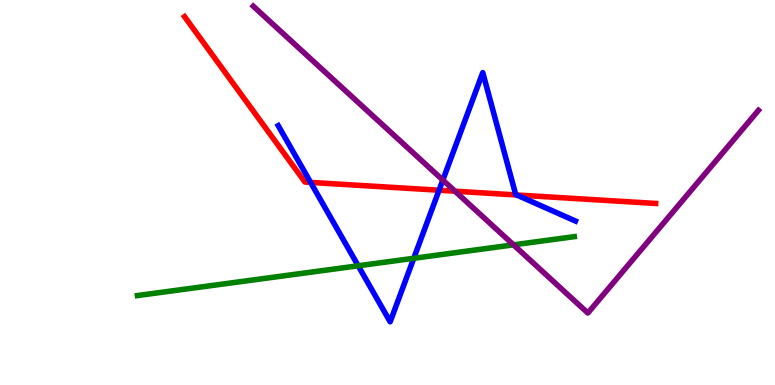[{'lines': ['blue', 'red'], 'intersections': [{'x': 4.01, 'y': 5.26}, {'x': 5.67, 'y': 5.06}, {'x': 6.67, 'y': 4.94}]}, {'lines': ['green', 'red'], 'intersections': []}, {'lines': ['purple', 'red'], 'intersections': [{'x': 5.87, 'y': 5.03}]}, {'lines': ['blue', 'green'], 'intersections': [{'x': 4.62, 'y': 3.1}, {'x': 5.34, 'y': 3.29}]}, {'lines': ['blue', 'purple'], 'intersections': [{'x': 5.71, 'y': 5.32}]}, {'lines': ['green', 'purple'], 'intersections': [{'x': 6.63, 'y': 3.64}]}]